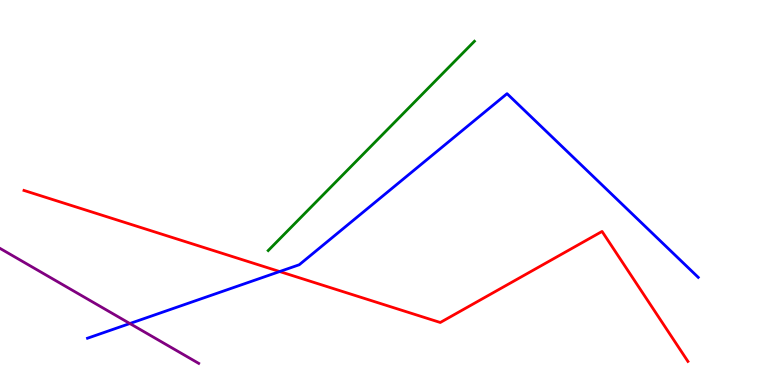[{'lines': ['blue', 'red'], 'intersections': [{'x': 3.61, 'y': 2.95}]}, {'lines': ['green', 'red'], 'intersections': []}, {'lines': ['purple', 'red'], 'intersections': []}, {'lines': ['blue', 'green'], 'intersections': []}, {'lines': ['blue', 'purple'], 'intersections': [{'x': 1.68, 'y': 1.6}]}, {'lines': ['green', 'purple'], 'intersections': []}]